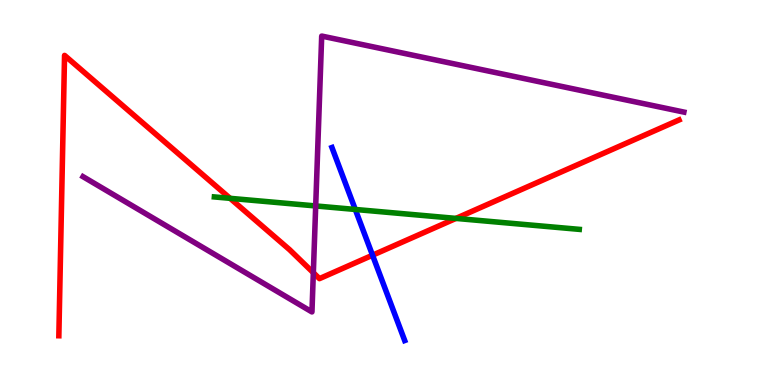[{'lines': ['blue', 'red'], 'intersections': [{'x': 4.81, 'y': 3.37}]}, {'lines': ['green', 'red'], 'intersections': [{'x': 2.97, 'y': 4.85}, {'x': 5.88, 'y': 4.33}]}, {'lines': ['purple', 'red'], 'intersections': [{'x': 4.04, 'y': 2.92}]}, {'lines': ['blue', 'green'], 'intersections': [{'x': 4.58, 'y': 4.56}]}, {'lines': ['blue', 'purple'], 'intersections': []}, {'lines': ['green', 'purple'], 'intersections': [{'x': 4.07, 'y': 4.65}]}]